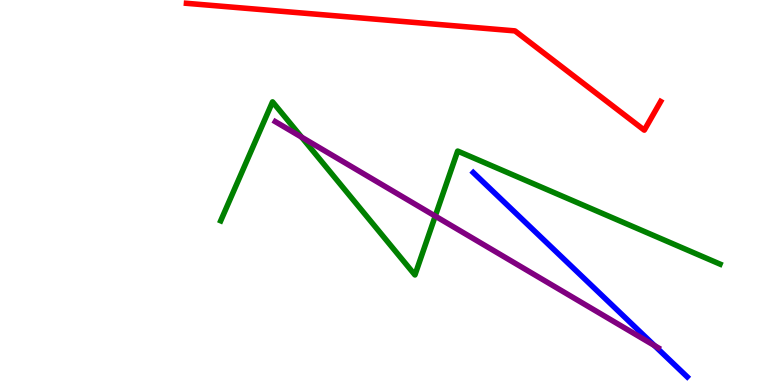[{'lines': ['blue', 'red'], 'intersections': []}, {'lines': ['green', 'red'], 'intersections': []}, {'lines': ['purple', 'red'], 'intersections': []}, {'lines': ['blue', 'green'], 'intersections': []}, {'lines': ['blue', 'purple'], 'intersections': [{'x': 8.44, 'y': 1.02}]}, {'lines': ['green', 'purple'], 'intersections': [{'x': 3.89, 'y': 6.44}, {'x': 5.62, 'y': 4.39}]}]